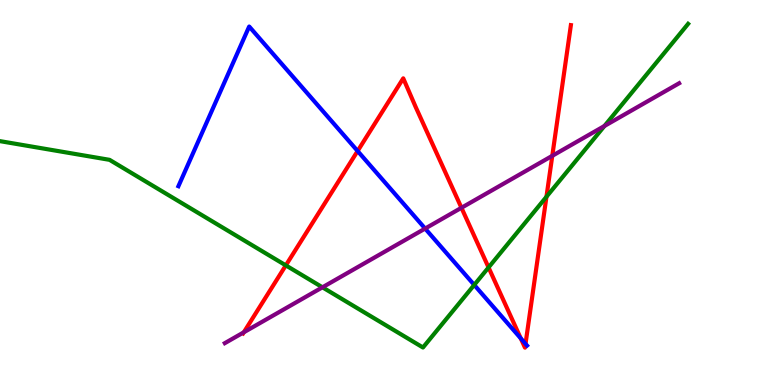[{'lines': ['blue', 'red'], 'intersections': [{'x': 4.61, 'y': 6.08}, {'x': 6.72, 'y': 1.21}, {'x': 6.78, 'y': 1.07}]}, {'lines': ['green', 'red'], 'intersections': [{'x': 3.69, 'y': 3.11}, {'x': 6.3, 'y': 3.05}, {'x': 7.05, 'y': 4.89}]}, {'lines': ['purple', 'red'], 'intersections': [{'x': 3.15, 'y': 1.37}, {'x': 5.95, 'y': 4.6}, {'x': 7.13, 'y': 5.95}]}, {'lines': ['blue', 'green'], 'intersections': [{'x': 6.12, 'y': 2.6}]}, {'lines': ['blue', 'purple'], 'intersections': [{'x': 5.49, 'y': 4.06}]}, {'lines': ['green', 'purple'], 'intersections': [{'x': 4.16, 'y': 2.54}, {'x': 7.8, 'y': 6.73}]}]